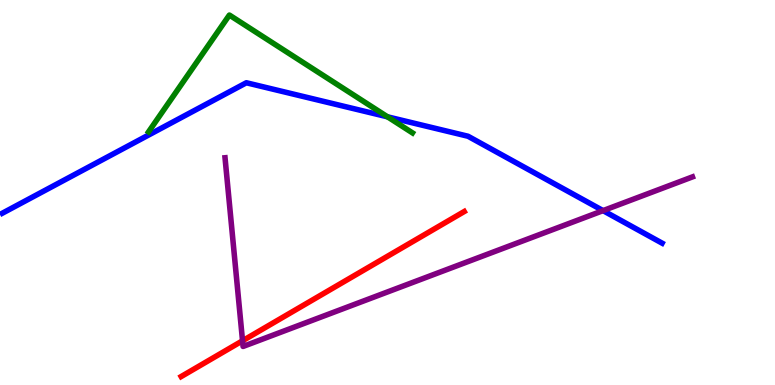[{'lines': ['blue', 'red'], 'intersections': []}, {'lines': ['green', 'red'], 'intersections': []}, {'lines': ['purple', 'red'], 'intersections': [{'x': 3.13, 'y': 1.15}]}, {'lines': ['blue', 'green'], 'intersections': [{'x': 5.0, 'y': 6.97}]}, {'lines': ['blue', 'purple'], 'intersections': [{'x': 7.78, 'y': 4.53}]}, {'lines': ['green', 'purple'], 'intersections': []}]